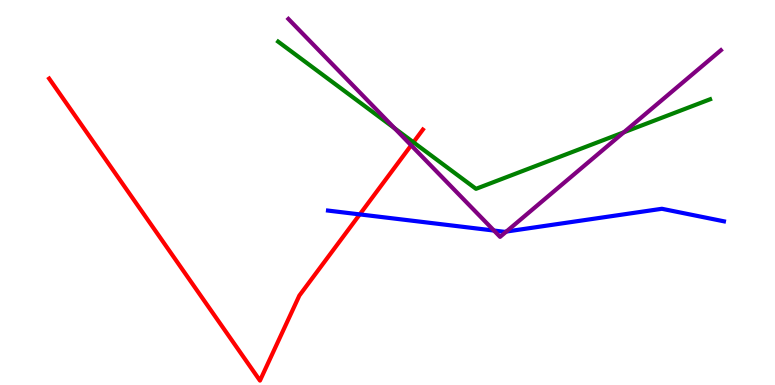[{'lines': ['blue', 'red'], 'intersections': [{'x': 4.64, 'y': 4.43}]}, {'lines': ['green', 'red'], 'intersections': [{'x': 5.33, 'y': 6.3}]}, {'lines': ['purple', 'red'], 'intersections': [{'x': 5.31, 'y': 6.23}]}, {'lines': ['blue', 'green'], 'intersections': []}, {'lines': ['blue', 'purple'], 'intersections': [{'x': 6.37, 'y': 4.01}, {'x': 6.53, 'y': 3.99}]}, {'lines': ['green', 'purple'], 'intersections': [{'x': 5.09, 'y': 6.67}, {'x': 8.05, 'y': 6.56}]}]